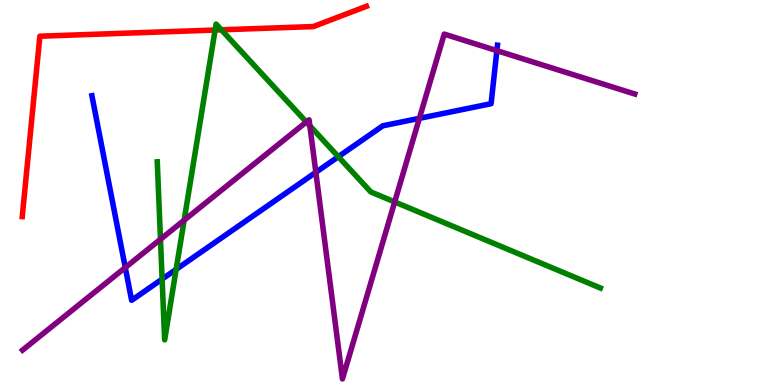[{'lines': ['blue', 'red'], 'intersections': []}, {'lines': ['green', 'red'], 'intersections': [{'x': 2.78, 'y': 9.22}, {'x': 2.86, 'y': 9.23}]}, {'lines': ['purple', 'red'], 'intersections': []}, {'lines': ['blue', 'green'], 'intersections': [{'x': 2.09, 'y': 2.75}, {'x': 2.27, 'y': 3.0}, {'x': 4.37, 'y': 5.93}]}, {'lines': ['blue', 'purple'], 'intersections': [{'x': 1.62, 'y': 3.05}, {'x': 4.08, 'y': 5.52}, {'x': 5.41, 'y': 6.93}, {'x': 6.41, 'y': 8.68}]}, {'lines': ['green', 'purple'], 'intersections': [{'x': 2.07, 'y': 3.79}, {'x': 2.38, 'y': 4.28}, {'x': 3.95, 'y': 6.83}, {'x': 4.0, 'y': 6.73}, {'x': 5.09, 'y': 4.75}]}]